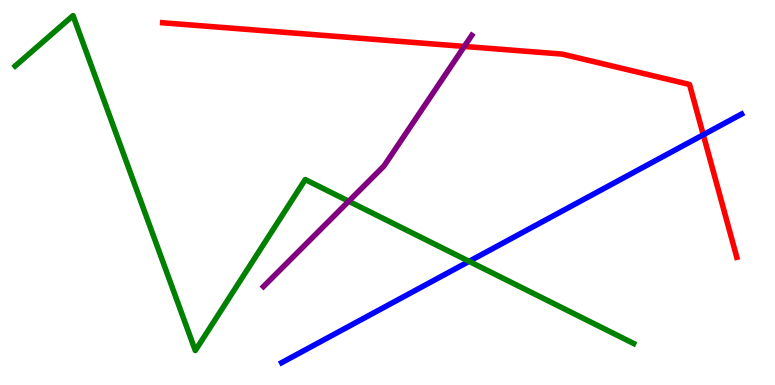[{'lines': ['blue', 'red'], 'intersections': [{'x': 9.07, 'y': 6.5}]}, {'lines': ['green', 'red'], 'intersections': []}, {'lines': ['purple', 'red'], 'intersections': [{'x': 5.99, 'y': 8.79}]}, {'lines': ['blue', 'green'], 'intersections': [{'x': 6.05, 'y': 3.21}]}, {'lines': ['blue', 'purple'], 'intersections': []}, {'lines': ['green', 'purple'], 'intersections': [{'x': 4.5, 'y': 4.77}]}]